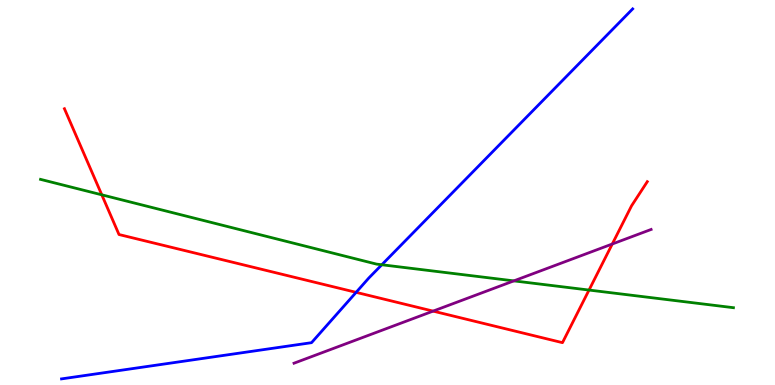[{'lines': ['blue', 'red'], 'intersections': [{'x': 4.6, 'y': 2.41}]}, {'lines': ['green', 'red'], 'intersections': [{'x': 1.31, 'y': 4.94}, {'x': 7.6, 'y': 2.47}]}, {'lines': ['purple', 'red'], 'intersections': [{'x': 5.59, 'y': 1.92}, {'x': 7.9, 'y': 3.66}]}, {'lines': ['blue', 'green'], 'intersections': [{'x': 4.93, 'y': 3.12}]}, {'lines': ['blue', 'purple'], 'intersections': []}, {'lines': ['green', 'purple'], 'intersections': [{'x': 6.63, 'y': 2.7}]}]